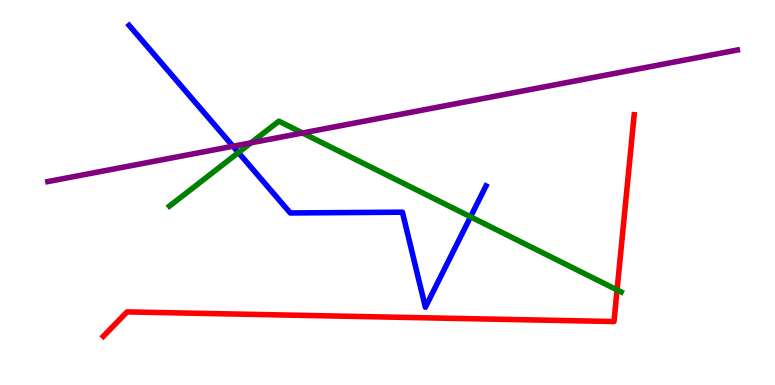[{'lines': ['blue', 'red'], 'intersections': []}, {'lines': ['green', 'red'], 'intersections': [{'x': 7.96, 'y': 2.47}]}, {'lines': ['purple', 'red'], 'intersections': []}, {'lines': ['blue', 'green'], 'intersections': [{'x': 3.08, 'y': 6.04}, {'x': 6.07, 'y': 4.37}]}, {'lines': ['blue', 'purple'], 'intersections': [{'x': 3.01, 'y': 6.2}]}, {'lines': ['green', 'purple'], 'intersections': [{'x': 3.24, 'y': 6.29}, {'x': 3.9, 'y': 6.55}]}]